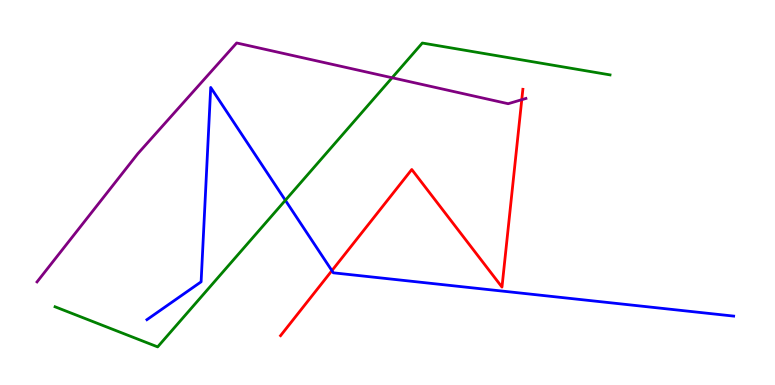[{'lines': ['blue', 'red'], 'intersections': [{'x': 4.28, 'y': 2.97}]}, {'lines': ['green', 'red'], 'intersections': []}, {'lines': ['purple', 'red'], 'intersections': [{'x': 6.73, 'y': 7.41}]}, {'lines': ['blue', 'green'], 'intersections': [{'x': 3.68, 'y': 4.8}]}, {'lines': ['blue', 'purple'], 'intersections': []}, {'lines': ['green', 'purple'], 'intersections': [{'x': 5.06, 'y': 7.98}]}]